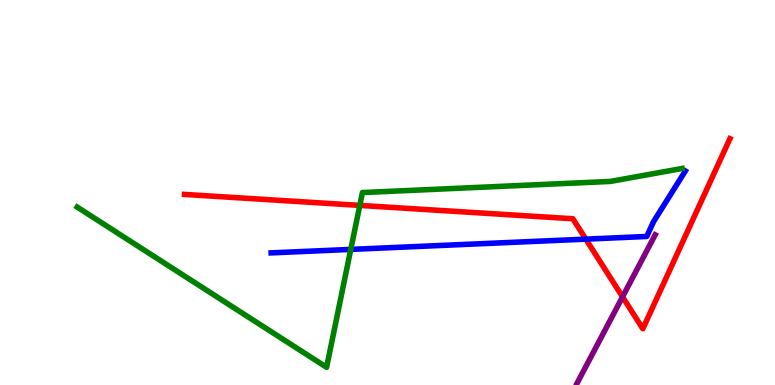[{'lines': ['blue', 'red'], 'intersections': [{'x': 7.56, 'y': 3.79}]}, {'lines': ['green', 'red'], 'intersections': [{'x': 4.64, 'y': 4.66}]}, {'lines': ['purple', 'red'], 'intersections': [{'x': 8.03, 'y': 2.29}]}, {'lines': ['blue', 'green'], 'intersections': [{'x': 4.53, 'y': 3.52}]}, {'lines': ['blue', 'purple'], 'intersections': []}, {'lines': ['green', 'purple'], 'intersections': []}]